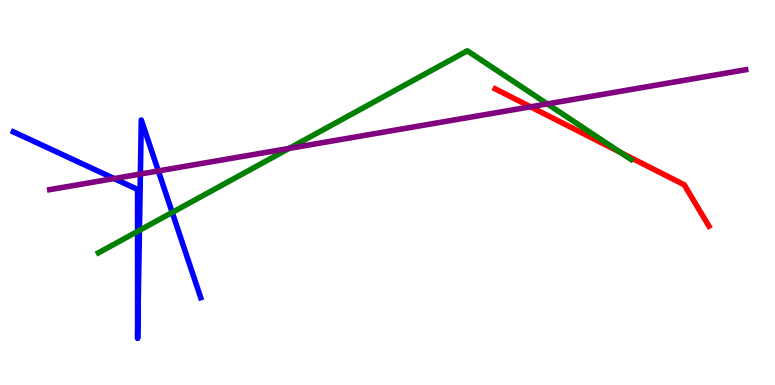[{'lines': ['blue', 'red'], 'intersections': []}, {'lines': ['green', 'red'], 'intersections': [{'x': 8.01, 'y': 6.04}]}, {'lines': ['purple', 'red'], 'intersections': [{'x': 6.85, 'y': 7.23}]}, {'lines': ['blue', 'green'], 'intersections': [{'x': 1.78, 'y': 3.99}, {'x': 1.8, 'y': 4.02}, {'x': 2.22, 'y': 4.48}]}, {'lines': ['blue', 'purple'], 'intersections': [{'x': 1.47, 'y': 5.36}, {'x': 1.81, 'y': 5.48}, {'x': 2.04, 'y': 5.56}]}, {'lines': ['green', 'purple'], 'intersections': [{'x': 3.73, 'y': 6.15}, {'x': 7.06, 'y': 7.3}]}]